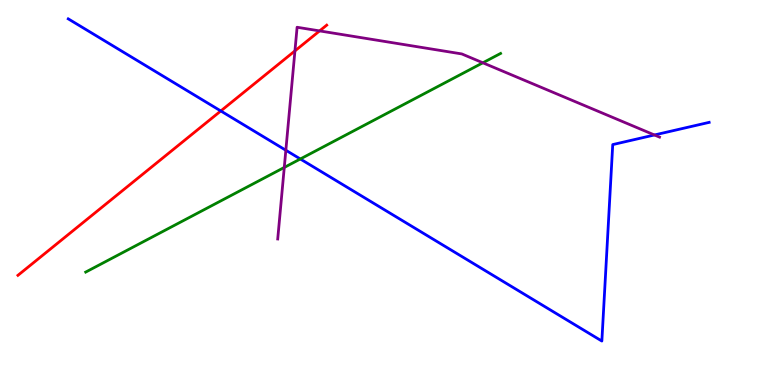[{'lines': ['blue', 'red'], 'intersections': [{'x': 2.85, 'y': 7.12}]}, {'lines': ['green', 'red'], 'intersections': []}, {'lines': ['purple', 'red'], 'intersections': [{'x': 3.81, 'y': 8.68}, {'x': 4.12, 'y': 9.2}]}, {'lines': ['blue', 'green'], 'intersections': [{'x': 3.88, 'y': 5.87}]}, {'lines': ['blue', 'purple'], 'intersections': [{'x': 3.69, 'y': 6.1}, {'x': 8.44, 'y': 6.49}]}, {'lines': ['green', 'purple'], 'intersections': [{'x': 3.67, 'y': 5.65}, {'x': 6.23, 'y': 8.37}]}]